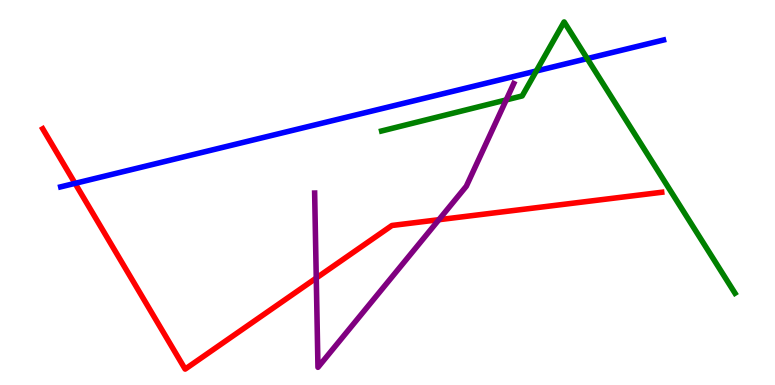[{'lines': ['blue', 'red'], 'intersections': [{'x': 0.969, 'y': 5.24}]}, {'lines': ['green', 'red'], 'intersections': []}, {'lines': ['purple', 'red'], 'intersections': [{'x': 4.08, 'y': 2.78}, {'x': 5.66, 'y': 4.29}]}, {'lines': ['blue', 'green'], 'intersections': [{'x': 6.92, 'y': 8.16}, {'x': 7.58, 'y': 8.48}]}, {'lines': ['blue', 'purple'], 'intersections': []}, {'lines': ['green', 'purple'], 'intersections': [{'x': 6.53, 'y': 7.4}]}]